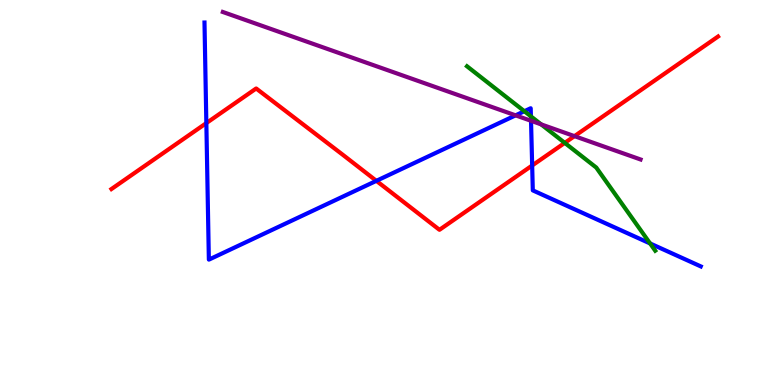[{'lines': ['blue', 'red'], 'intersections': [{'x': 2.66, 'y': 6.8}, {'x': 4.86, 'y': 5.3}, {'x': 6.87, 'y': 5.7}]}, {'lines': ['green', 'red'], 'intersections': [{'x': 7.29, 'y': 6.29}]}, {'lines': ['purple', 'red'], 'intersections': [{'x': 7.41, 'y': 6.46}]}, {'lines': ['blue', 'green'], 'intersections': [{'x': 6.77, 'y': 7.11}, {'x': 6.85, 'y': 6.98}, {'x': 8.39, 'y': 3.68}]}, {'lines': ['blue', 'purple'], 'intersections': [{'x': 6.65, 'y': 7.0}, {'x': 6.85, 'y': 6.86}]}, {'lines': ['green', 'purple'], 'intersections': [{'x': 6.98, 'y': 6.77}]}]